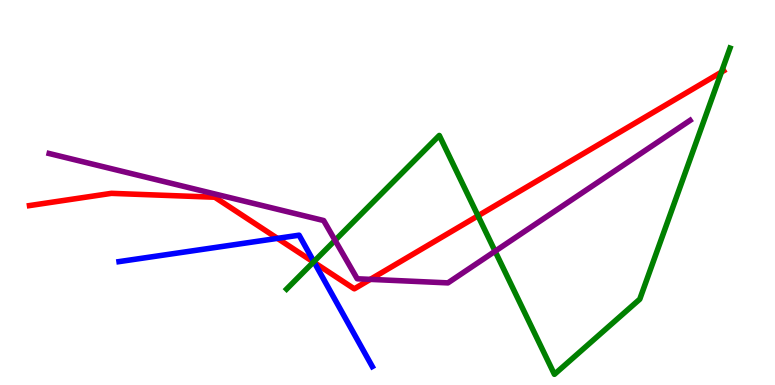[{'lines': ['blue', 'red'], 'intersections': [{'x': 3.58, 'y': 3.81}, {'x': 4.06, 'y': 3.18}]}, {'lines': ['green', 'red'], 'intersections': [{'x': 4.04, 'y': 3.19}, {'x': 6.17, 'y': 4.39}, {'x': 9.31, 'y': 8.13}]}, {'lines': ['purple', 'red'], 'intersections': [{'x': 4.78, 'y': 2.74}]}, {'lines': ['blue', 'green'], 'intersections': [{'x': 4.05, 'y': 3.2}]}, {'lines': ['blue', 'purple'], 'intersections': []}, {'lines': ['green', 'purple'], 'intersections': [{'x': 4.32, 'y': 3.76}, {'x': 6.39, 'y': 3.47}]}]